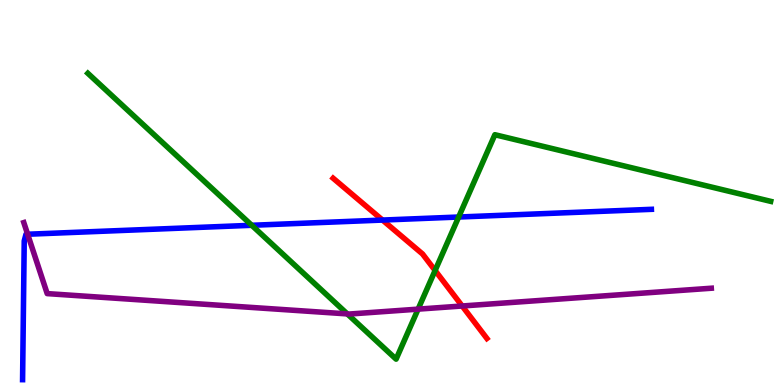[{'lines': ['blue', 'red'], 'intersections': [{'x': 4.94, 'y': 4.28}]}, {'lines': ['green', 'red'], 'intersections': [{'x': 5.61, 'y': 2.97}]}, {'lines': ['purple', 'red'], 'intersections': [{'x': 5.96, 'y': 2.05}]}, {'lines': ['blue', 'green'], 'intersections': [{'x': 3.25, 'y': 4.15}, {'x': 5.92, 'y': 4.36}]}, {'lines': ['blue', 'purple'], 'intersections': [{'x': 0.357, 'y': 3.92}]}, {'lines': ['green', 'purple'], 'intersections': [{'x': 4.48, 'y': 1.85}, {'x': 5.39, 'y': 1.97}]}]